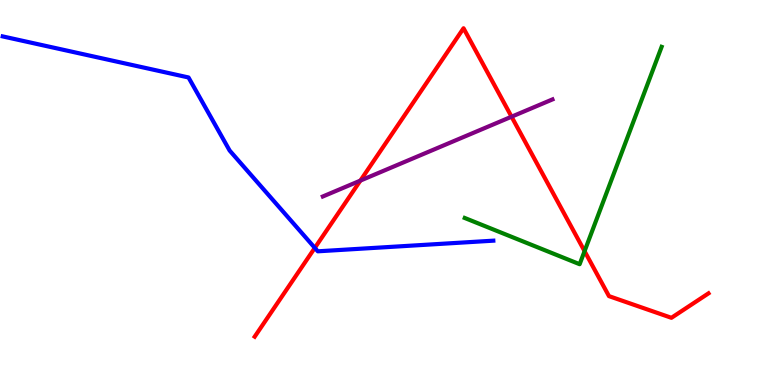[{'lines': ['blue', 'red'], 'intersections': [{'x': 4.06, 'y': 3.56}]}, {'lines': ['green', 'red'], 'intersections': [{'x': 7.54, 'y': 3.48}]}, {'lines': ['purple', 'red'], 'intersections': [{'x': 4.65, 'y': 5.31}, {'x': 6.6, 'y': 6.97}]}, {'lines': ['blue', 'green'], 'intersections': []}, {'lines': ['blue', 'purple'], 'intersections': []}, {'lines': ['green', 'purple'], 'intersections': []}]